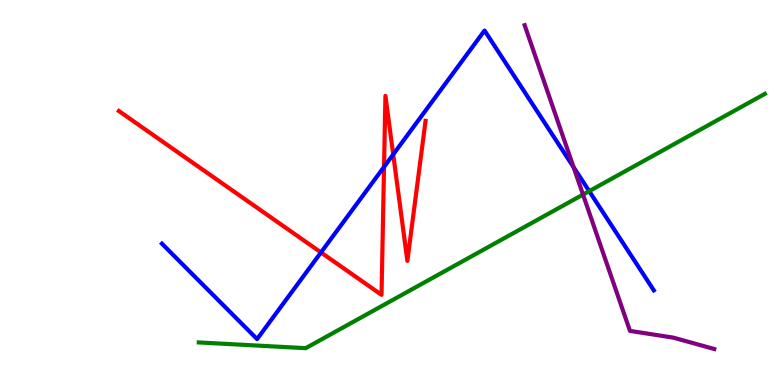[{'lines': ['blue', 'red'], 'intersections': [{'x': 4.14, 'y': 3.44}, {'x': 4.96, 'y': 5.67}, {'x': 5.07, 'y': 5.99}]}, {'lines': ['green', 'red'], 'intersections': []}, {'lines': ['purple', 'red'], 'intersections': []}, {'lines': ['blue', 'green'], 'intersections': [{'x': 7.6, 'y': 5.03}]}, {'lines': ['blue', 'purple'], 'intersections': [{'x': 7.4, 'y': 5.66}]}, {'lines': ['green', 'purple'], 'intersections': [{'x': 7.52, 'y': 4.95}]}]